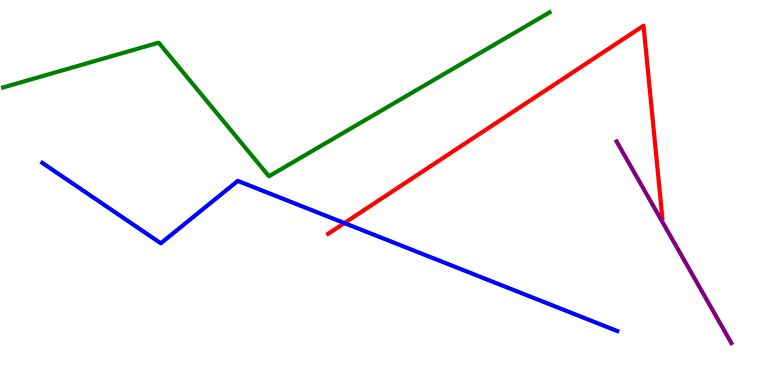[{'lines': ['blue', 'red'], 'intersections': [{'x': 4.44, 'y': 4.21}]}, {'lines': ['green', 'red'], 'intersections': []}, {'lines': ['purple', 'red'], 'intersections': []}, {'lines': ['blue', 'green'], 'intersections': []}, {'lines': ['blue', 'purple'], 'intersections': []}, {'lines': ['green', 'purple'], 'intersections': []}]